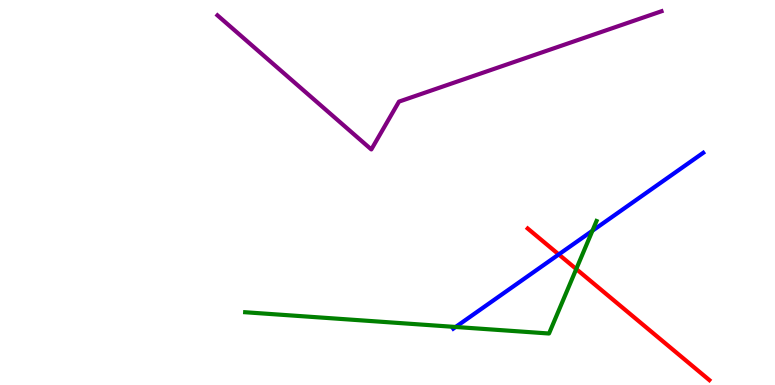[{'lines': ['blue', 'red'], 'intersections': [{'x': 7.21, 'y': 3.39}]}, {'lines': ['green', 'red'], 'intersections': [{'x': 7.44, 'y': 3.01}]}, {'lines': ['purple', 'red'], 'intersections': []}, {'lines': ['blue', 'green'], 'intersections': [{'x': 5.88, 'y': 1.51}, {'x': 7.64, 'y': 4.01}]}, {'lines': ['blue', 'purple'], 'intersections': []}, {'lines': ['green', 'purple'], 'intersections': []}]